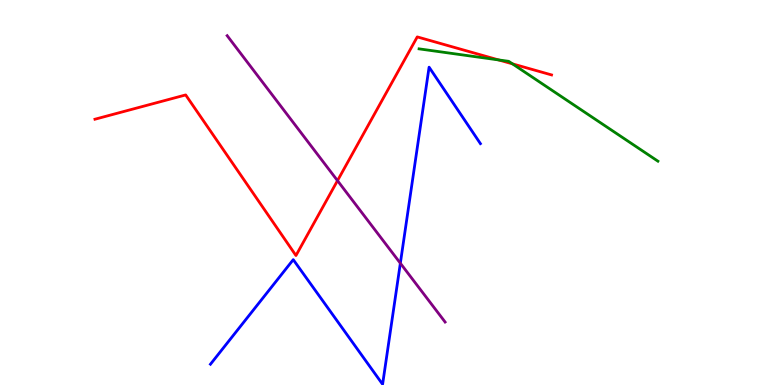[{'lines': ['blue', 'red'], 'intersections': []}, {'lines': ['green', 'red'], 'intersections': [{'x': 6.43, 'y': 8.44}, {'x': 6.61, 'y': 8.34}]}, {'lines': ['purple', 'red'], 'intersections': [{'x': 4.35, 'y': 5.31}]}, {'lines': ['blue', 'green'], 'intersections': []}, {'lines': ['blue', 'purple'], 'intersections': [{'x': 5.17, 'y': 3.16}]}, {'lines': ['green', 'purple'], 'intersections': []}]